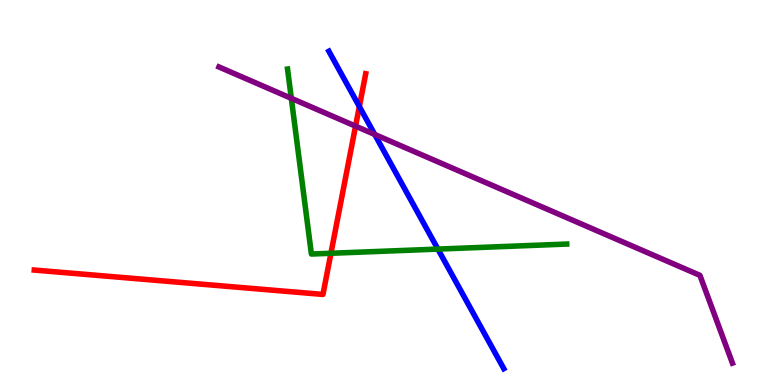[{'lines': ['blue', 'red'], 'intersections': [{'x': 4.64, 'y': 7.23}]}, {'lines': ['green', 'red'], 'intersections': [{'x': 4.27, 'y': 3.42}]}, {'lines': ['purple', 'red'], 'intersections': [{'x': 4.59, 'y': 6.72}]}, {'lines': ['blue', 'green'], 'intersections': [{'x': 5.65, 'y': 3.53}]}, {'lines': ['blue', 'purple'], 'intersections': [{'x': 4.84, 'y': 6.51}]}, {'lines': ['green', 'purple'], 'intersections': [{'x': 3.76, 'y': 7.45}]}]